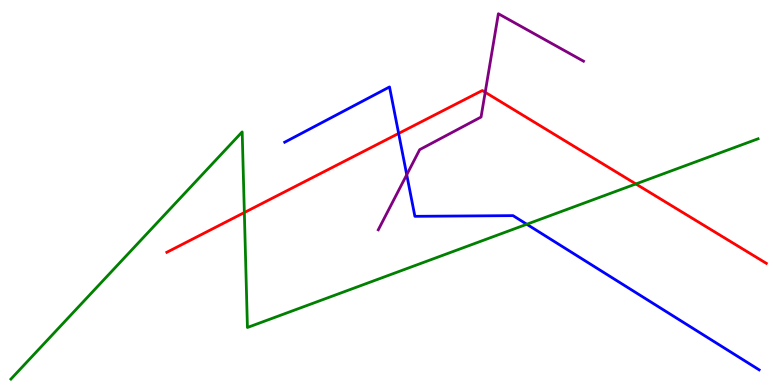[{'lines': ['blue', 'red'], 'intersections': [{'x': 5.14, 'y': 6.53}]}, {'lines': ['green', 'red'], 'intersections': [{'x': 3.15, 'y': 4.48}, {'x': 8.2, 'y': 5.22}]}, {'lines': ['purple', 'red'], 'intersections': [{'x': 6.26, 'y': 7.6}]}, {'lines': ['blue', 'green'], 'intersections': [{'x': 6.8, 'y': 4.18}]}, {'lines': ['blue', 'purple'], 'intersections': [{'x': 5.25, 'y': 5.46}]}, {'lines': ['green', 'purple'], 'intersections': []}]